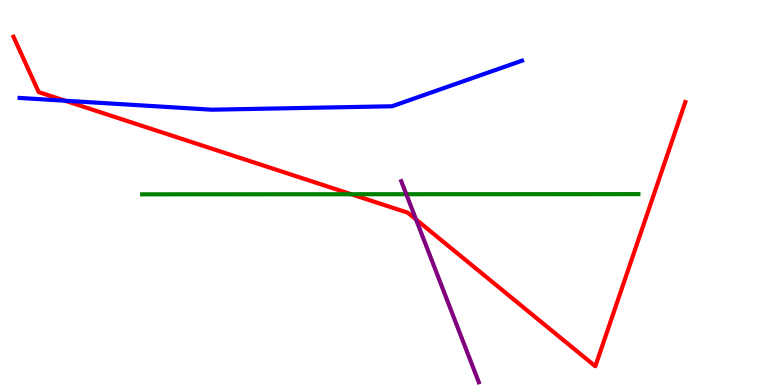[{'lines': ['blue', 'red'], 'intersections': [{'x': 0.84, 'y': 7.38}]}, {'lines': ['green', 'red'], 'intersections': [{'x': 4.53, 'y': 4.95}]}, {'lines': ['purple', 'red'], 'intersections': [{'x': 5.37, 'y': 4.3}]}, {'lines': ['blue', 'green'], 'intersections': []}, {'lines': ['blue', 'purple'], 'intersections': []}, {'lines': ['green', 'purple'], 'intersections': [{'x': 5.24, 'y': 4.96}]}]